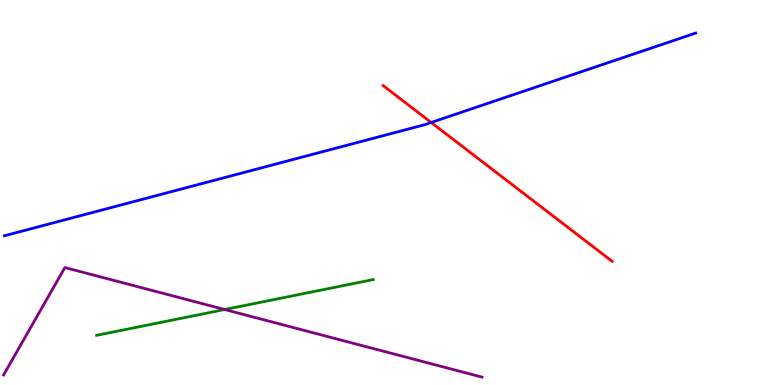[{'lines': ['blue', 'red'], 'intersections': [{'x': 5.56, 'y': 6.82}]}, {'lines': ['green', 'red'], 'intersections': []}, {'lines': ['purple', 'red'], 'intersections': []}, {'lines': ['blue', 'green'], 'intersections': []}, {'lines': ['blue', 'purple'], 'intersections': []}, {'lines': ['green', 'purple'], 'intersections': [{'x': 2.9, 'y': 1.96}]}]